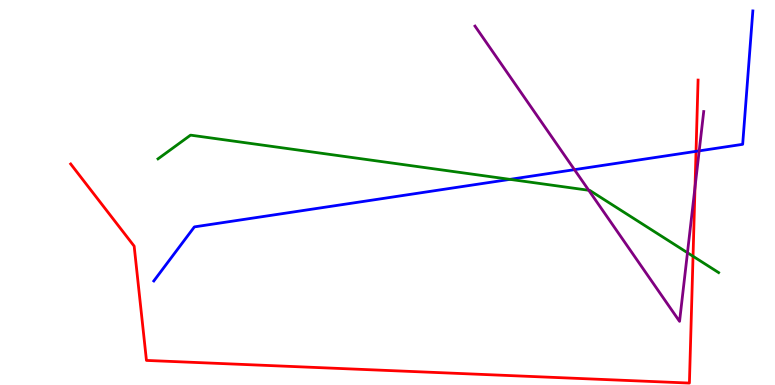[{'lines': ['blue', 'red'], 'intersections': [{'x': 8.98, 'y': 6.07}]}, {'lines': ['green', 'red'], 'intersections': [{'x': 8.94, 'y': 3.34}]}, {'lines': ['purple', 'red'], 'intersections': [{'x': 8.97, 'y': 5.14}]}, {'lines': ['blue', 'green'], 'intersections': [{'x': 6.58, 'y': 5.34}]}, {'lines': ['blue', 'purple'], 'intersections': [{'x': 7.41, 'y': 5.59}, {'x': 9.02, 'y': 6.08}]}, {'lines': ['green', 'purple'], 'intersections': [{'x': 7.6, 'y': 5.06}, {'x': 8.87, 'y': 3.44}]}]